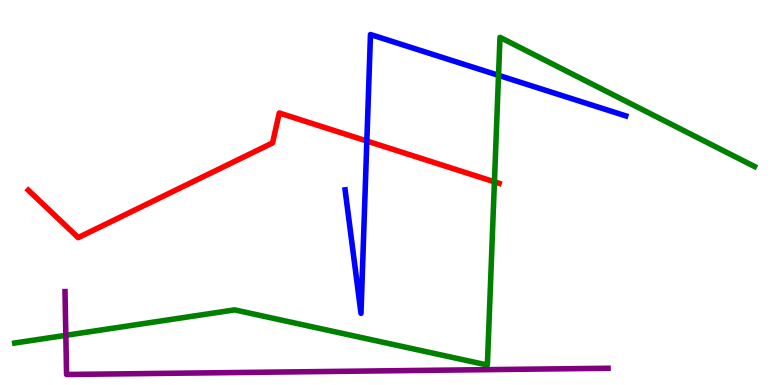[{'lines': ['blue', 'red'], 'intersections': [{'x': 4.73, 'y': 6.34}]}, {'lines': ['green', 'red'], 'intersections': [{'x': 6.38, 'y': 5.28}]}, {'lines': ['purple', 'red'], 'intersections': []}, {'lines': ['blue', 'green'], 'intersections': [{'x': 6.43, 'y': 8.04}]}, {'lines': ['blue', 'purple'], 'intersections': []}, {'lines': ['green', 'purple'], 'intersections': [{'x': 0.849, 'y': 1.29}]}]